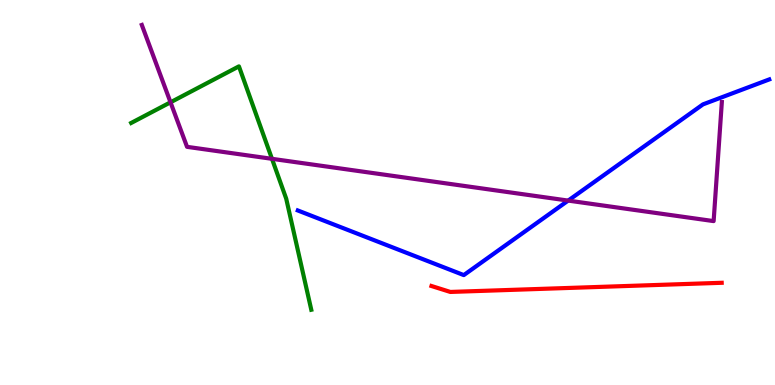[{'lines': ['blue', 'red'], 'intersections': []}, {'lines': ['green', 'red'], 'intersections': []}, {'lines': ['purple', 'red'], 'intersections': []}, {'lines': ['blue', 'green'], 'intersections': []}, {'lines': ['blue', 'purple'], 'intersections': [{'x': 7.33, 'y': 4.79}]}, {'lines': ['green', 'purple'], 'intersections': [{'x': 2.2, 'y': 7.34}, {'x': 3.51, 'y': 5.87}]}]